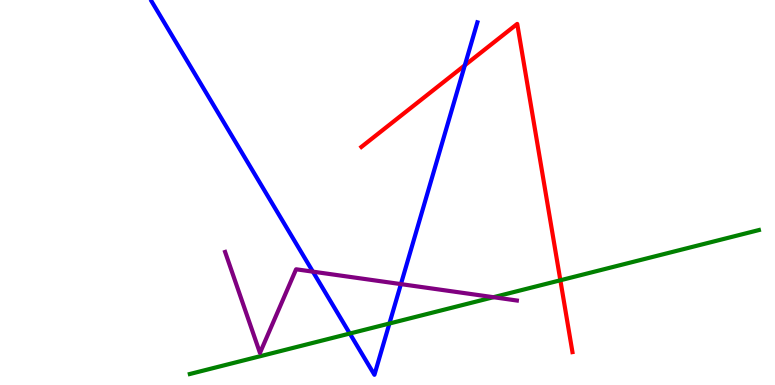[{'lines': ['blue', 'red'], 'intersections': [{'x': 6.0, 'y': 8.3}]}, {'lines': ['green', 'red'], 'intersections': [{'x': 7.23, 'y': 2.72}]}, {'lines': ['purple', 'red'], 'intersections': []}, {'lines': ['blue', 'green'], 'intersections': [{'x': 4.51, 'y': 1.34}, {'x': 5.02, 'y': 1.6}]}, {'lines': ['blue', 'purple'], 'intersections': [{'x': 4.04, 'y': 2.94}, {'x': 5.17, 'y': 2.62}]}, {'lines': ['green', 'purple'], 'intersections': [{'x': 6.37, 'y': 2.28}]}]